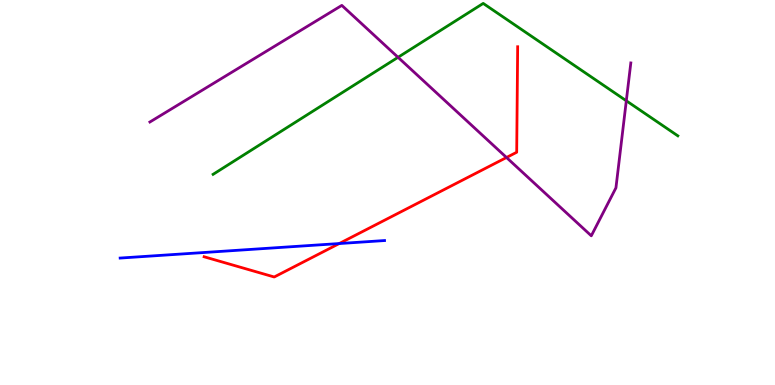[{'lines': ['blue', 'red'], 'intersections': [{'x': 4.38, 'y': 3.67}]}, {'lines': ['green', 'red'], 'intersections': []}, {'lines': ['purple', 'red'], 'intersections': [{'x': 6.54, 'y': 5.91}]}, {'lines': ['blue', 'green'], 'intersections': []}, {'lines': ['blue', 'purple'], 'intersections': []}, {'lines': ['green', 'purple'], 'intersections': [{'x': 5.14, 'y': 8.51}, {'x': 8.08, 'y': 7.38}]}]